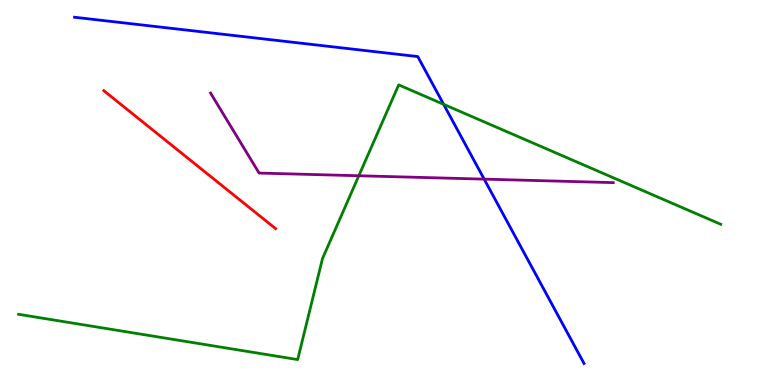[{'lines': ['blue', 'red'], 'intersections': []}, {'lines': ['green', 'red'], 'intersections': []}, {'lines': ['purple', 'red'], 'intersections': []}, {'lines': ['blue', 'green'], 'intersections': [{'x': 5.72, 'y': 7.29}]}, {'lines': ['blue', 'purple'], 'intersections': [{'x': 6.25, 'y': 5.35}]}, {'lines': ['green', 'purple'], 'intersections': [{'x': 4.63, 'y': 5.43}]}]